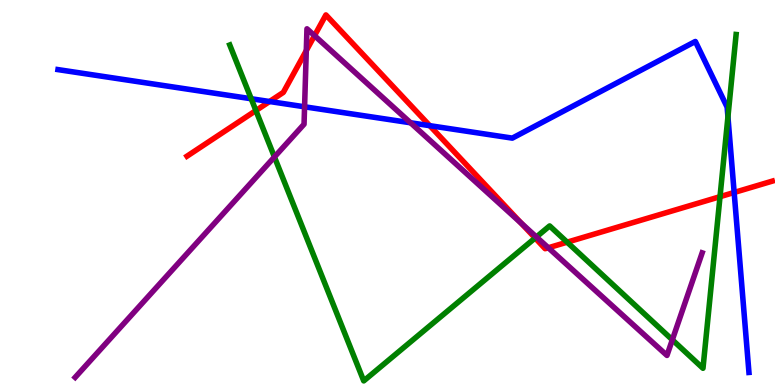[{'lines': ['blue', 'red'], 'intersections': [{'x': 3.48, 'y': 7.36}, {'x': 5.55, 'y': 6.74}, {'x': 9.47, 'y': 5.0}]}, {'lines': ['green', 'red'], 'intersections': [{'x': 3.3, 'y': 7.13}, {'x': 6.9, 'y': 3.82}, {'x': 7.32, 'y': 3.71}, {'x': 9.29, 'y': 4.89}]}, {'lines': ['purple', 'red'], 'intersections': [{'x': 3.95, 'y': 8.69}, {'x': 4.06, 'y': 9.07}, {'x': 6.72, 'y': 4.2}, {'x': 7.08, 'y': 3.56}]}, {'lines': ['blue', 'green'], 'intersections': [{'x': 3.24, 'y': 7.44}, {'x': 9.39, 'y': 6.96}]}, {'lines': ['blue', 'purple'], 'intersections': [{'x': 3.93, 'y': 7.23}, {'x': 5.3, 'y': 6.81}]}, {'lines': ['green', 'purple'], 'intersections': [{'x': 3.54, 'y': 5.92}, {'x': 6.92, 'y': 3.85}, {'x': 8.68, 'y': 1.17}]}]